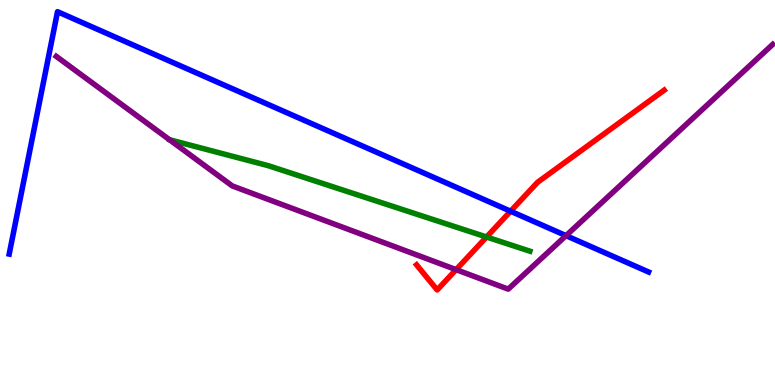[{'lines': ['blue', 'red'], 'intersections': [{'x': 6.59, 'y': 4.51}]}, {'lines': ['green', 'red'], 'intersections': [{'x': 6.28, 'y': 3.84}]}, {'lines': ['purple', 'red'], 'intersections': [{'x': 5.89, 'y': 3.0}]}, {'lines': ['blue', 'green'], 'intersections': []}, {'lines': ['blue', 'purple'], 'intersections': [{'x': 7.3, 'y': 3.88}]}, {'lines': ['green', 'purple'], 'intersections': []}]